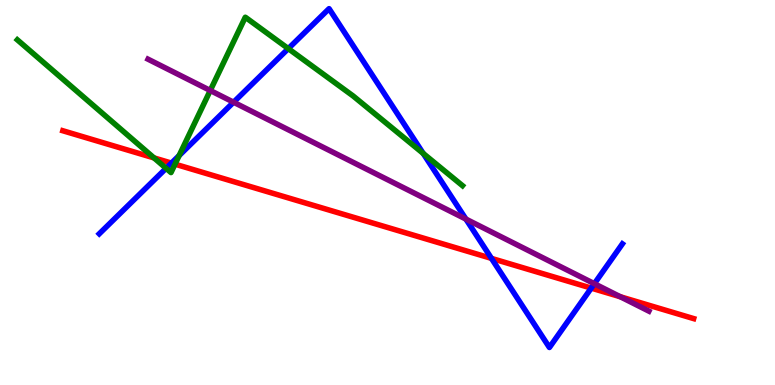[{'lines': ['blue', 'red'], 'intersections': [{'x': 2.21, 'y': 5.76}, {'x': 6.34, 'y': 3.29}, {'x': 7.63, 'y': 2.52}]}, {'lines': ['green', 'red'], 'intersections': [{'x': 1.99, 'y': 5.9}, {'x': 2.26, 'y': 5.74}]}, {'lines': ['purple', 'red'], 'intersections': [{'x': 8.0, 'y': 2.29}]}, {'lines': ['blue', 'green'], 'intersections': [{'x': 2.14, 'y': 5.63}, {'x': 2.31, 'y': 5.96}, {'x': 3.72, 'y': 8.74}, {'x': 5.46, 'y': 6.01}]}, {'lines': ['blue', 'purple'], 'intersections': [{'x': 3.01, 'y': 7.34}, {'x': 6.01, 'y': 4.31}, {'x': 7.67, 'y': 2.63}]}, {'lines': ['green', 'purple'], 'intersections': [{'x': 2.71, 'y': 7.65}]}]